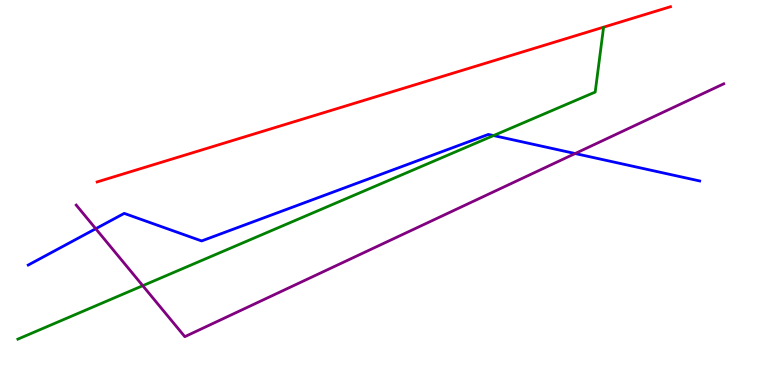[{'lines': ['blue', 'red'], 'intersections': []}, {'lines': ['green', 'red'], 'intersections': []}, {'lines': ['purple', 'red'], 'intersections': []}, {'lines': ['blue', 'green'], 'intersections': [{'x': 6.37, 'y': 6.48}]}, {'lines': ['blue', 'purple'], 'intersections': [{'x': 1.24, 'y': 4.06}, {'x': 7.42, 'y': 6.01}]}, {'lines': ['green', 'purple'], 'intersections': [{'x': 1.84, 'y': 2.58}]}]